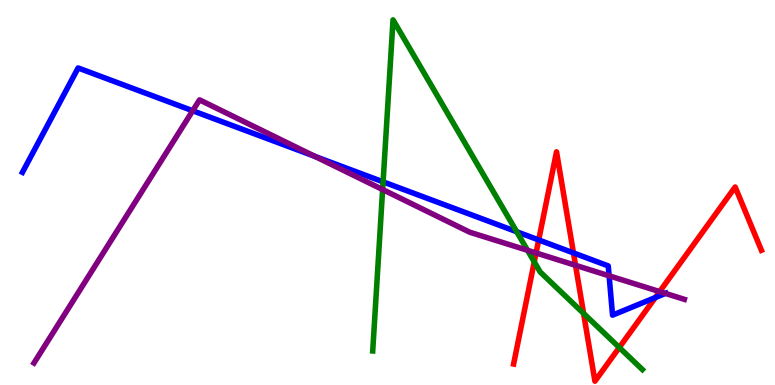[{'lines': ['blue', 'red'], 'intersections': [{'x': 6.95, 'y': 3.77}, {'x': 7.4, 'y': 3.43}, {'x': 8.46, 'y': 2.27}]}, {'lines': ['green', 'red'], 'intersections': [{'x': 6.89, 'y': 3.2}, {'x': 7.53, 'y': 1.86}, {'x': 7.99, 'y': 0.974}]}, {'lines': ['purple', 'red'], 'intersections': [{'x': 6.92, 'y': 3.43}, {'x': 7.43, 'y': 3.11}, {'x': 8.51, 'y': 2.43}]}, {'lines': ['blue', 'green'], 'intersections': [{'x': 4.94, 'y': 5.28}, {'x': 6.67, 'y': 3.98}]}, {'lines': ['blue', 'purple'], 'intersections': [{'x': 2.49, 'y': 7.12}, {'x': 4.06, 'y': 5.94}, {'x': 7.86, 'y': 2.84}, {'x': 8.59, 'y': 2.38}]}, {'lines': ['green', 'purple'], 'intersections': [{'x': 4.94, 'y': 5.08}, {'x': 6.81, 'y': 3.5}]}]